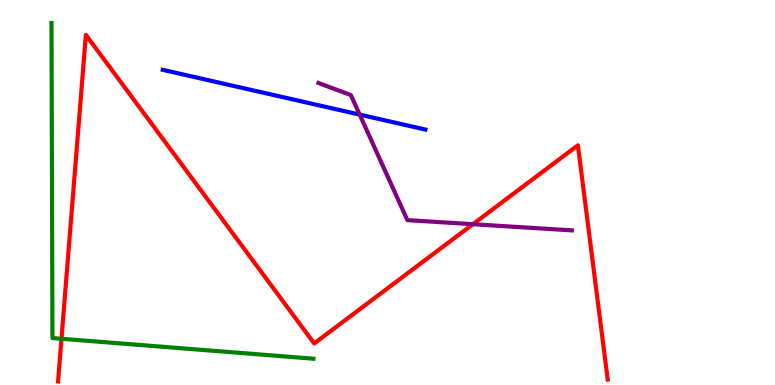[{'lines': ['blue', 'red'], 'intersections': []}, {'lines': ['green', 'red'], 'intersections': [{'x': 0.793, 'y': 1.2}]}, {'lines': ['purple', 'red'], 'intersections': [{'x': 6.1, 'y': 4.18}]}, {'lines': ['blue', 'green'], 'intersections': []}, {'lines': ['blue', 'purple'], 'intersections': [{'x': 4.64, 'y': 7.02}]}, {'lines': ['green', 'purple'], 'intersections': []}]